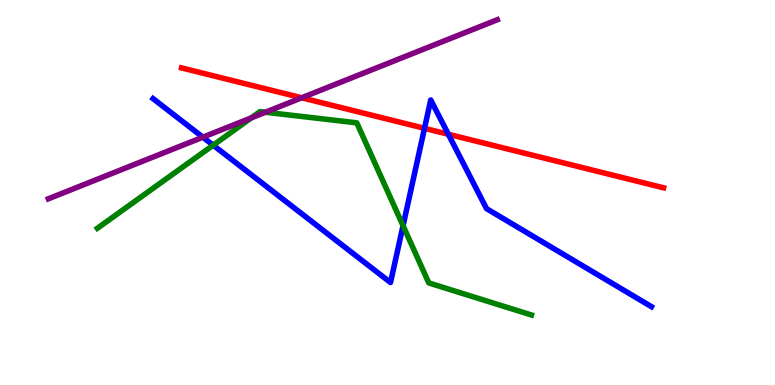[{'lines': ['blue', 'red'], 'intersections': [{'x': 5.48, 'y': 6.67}, {'x': 5.78, 'y': 6.51}]}, {'lines': ['green', 'red'], 'intersections': []}, {'lines': ['purple', 'red'], 'intersections': [{'x': 3.89, 'y': 7.46}]}, {'lines': ['blue', 'green'], 'intersections': [{'x': 2.75, 'y': 6.23}, {'x': 5.2, 'y': 4.14}]}, {'lines': ['blue', 'purple'], 'intersections': [{'x': 2.62, 'y': 6.44}]}, {'lines': ['green', 'purple'], 'intersections': [{'x': 3.24, 'y': 6.94}, {'x': 3.42, 'y': 7.08}]}]